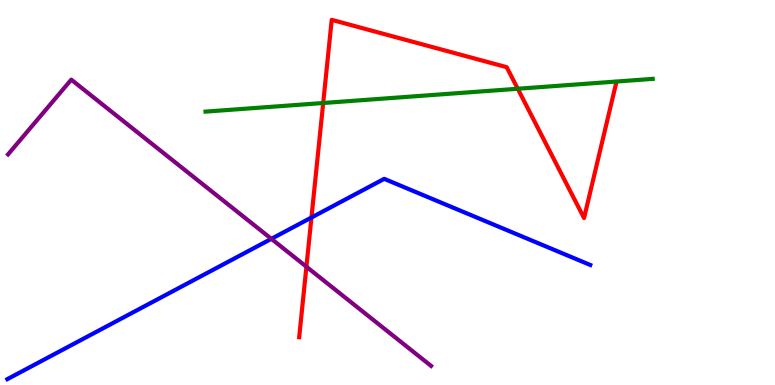[{'lines': ['blue', 'red'], 'intersections': [{'x': 4.02, 'y': 4.35}]}, {'lines': ['green', 'red'], 'intersections': [{'x': 4.17, 'y': 7.32}, {'x': 6.68, 'y': 7.69}]}, {'lines': ['purple', 'red'], 'intersections': [{'x': 3.95, 'y': 3.07}]}, {'lines': ['blue', 'green'], 'intersections': []}, {'lines': ['blue', 'purple'], 'intersections': [{'x': 3.5, 'y': 3.8}]}, {'lines': ['green', 'purple'], 'intersections': []}]